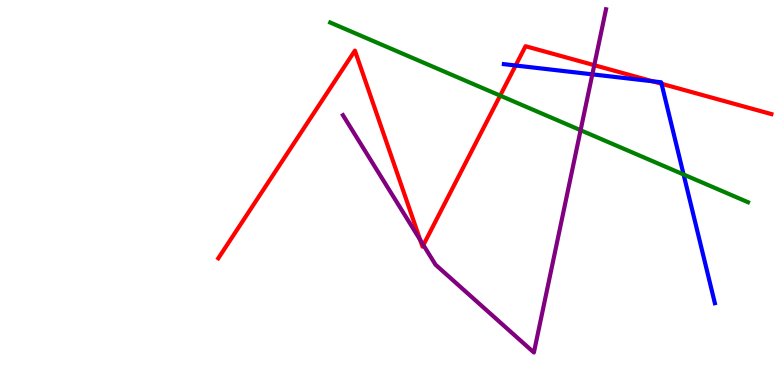[{'lines': ['blue', 'red'], 'intersections': [{'x': 6.65, 'y': 8.3}, {'x': 8.42, 'y': 7.89}, {'x': 8.54, 'y': 7.82}]}, {'lines': ['green', 'red'], 'intersections': [{'x': 6.45, 'y': 7.52}]}, {'lines': ['purple', 'red'], 'intersections': [{'x': 5.42, 'y': 3.77}, {'x': 5.46, 'y': 3.64}, {'x': 7.67, 'y': 8.31}]}, {'lines': ['blue', 'green'], 'intersections': [{'x': 8.82, 'y': 5.47}]}, {'lines': ['blue', 'purple'], 'intersections': [{'x': 7.64, 'y': 8.07}]}, {'lines': ['green', 'purple'], 'intersections': [{'x': 7.49, 'y': 6.62}]}]